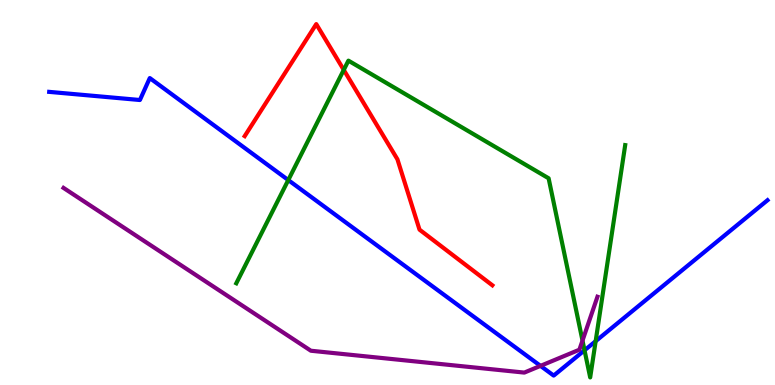[{'lines': ['blue', 'red'], 'intersections': []}, {'lines': ['green', 'red'], 'intersections': [{'x': 4.44, 'y': 8.18}]}, {'lines': ['purple', 'red'], 'intersections': []}, {'lines': ['blue', 'green'], 'intersections': [{'x': 3.72, 'y': 5.32}, {'x': 7.54, 'y': 0.901}, {'x': 7.69, 'y': 1.14}]}, {'lines': ['blue', 'purple'], 'intersections': [{'x': 6.97, 'y': 0.497}]}, {'lines': ['green', 'purple'], 'intersections': [{'x': 7.52, 'y': 1.15}]}]